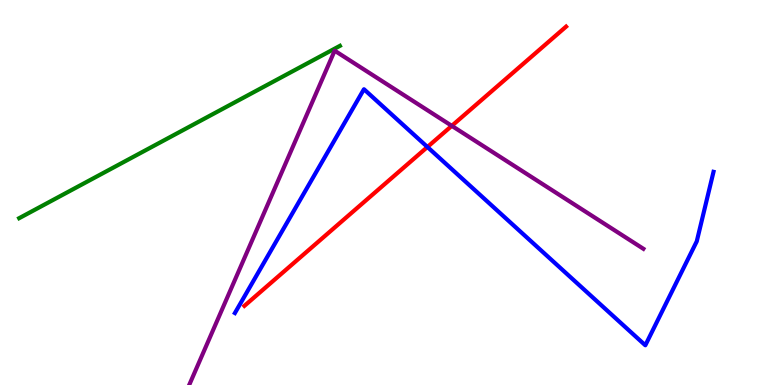[{'lines': ['blue', 'red'], 'intersections': [{'x': 5.52, 'y': 6.18}]}, {'lines': ['green', 'red'], 'intersections': []}, {'lines': ['purple', 'red'], 'intersections': [{'x': 5.83, 'y': 6.73}]}, {'lines': ['blue', 'green'], 'intersections': []}, {'lines': ['blue', 'purple'], 'intersections': []}, {'lines': ['green', 'purple'], 'intersections': []}]